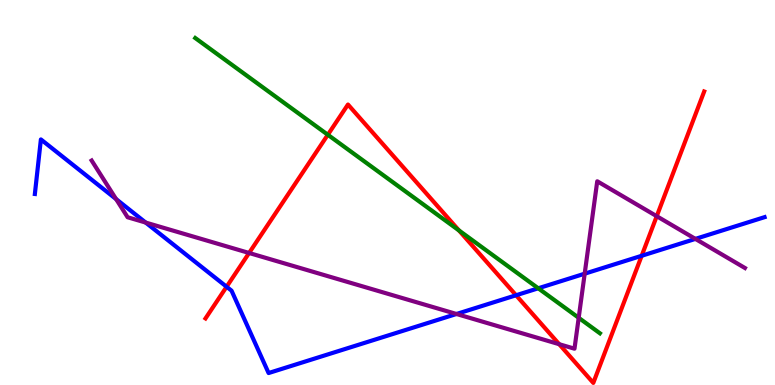[{'lines': ['blue', 'red'], 'intersections': [{'x': 2.92, 'y': 2.55}, {'x': 6.66, 'y': 2.33}, {'x': 8.28, 'y': 3.36}]}, {'lines': ['green', 'red'], 'intersections': [{'x': 4.23, 'y': 6.5}, {'x': 5.92, 'y': 4.02}]}, {'lines': ['purple', 'red'], 'intersections': [{'x': 3.21, 'y': 3.43}, {'x': 7.22, 'y': 1.06}, {'x': 8.47, 'y': 4.38}]}, {'lines': ['blue', 'green'], 'intersections': [{'x': 6.95, 'y': 2.51}]}, {'lines': ['blue', 'purple'], 'intersections': [{'x': 1.5, 'y': 4.83}, {'x': 1.88, 'y': 4.22}, {'x': 5.89, 'y': 1.84}, {'x': 7.54, 'y': 2.89}, {'x': 8.97, 'y': 3.79}]}, {'lines': ['green', 'purple'], 'intersections': [{'x': 7.47, 'y': 1.75}]}]